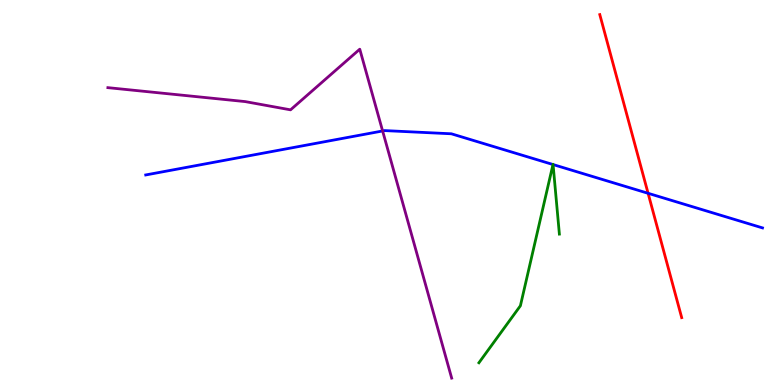[{'lines': ['blue', 'red'], 'intersections': [{'x': 8.36, 'y': 4.98}]}, {'lines': ['green', 'red'], 'intersections': []}, {'lines': ['purple', 'red'], 'intersections': []}, {'lines': ['blue', 'green'], 'intersections': [{'x': 7.14, 'y': 5.73}, {'x': 7.14, 'y': 5.73}]}, {'lines': ['blue', 'purple'], 'intersections': [{'x': 4.94, 'y': 6.6}]}, {'lines': ['green', 'purple'], 'intersections': []}]